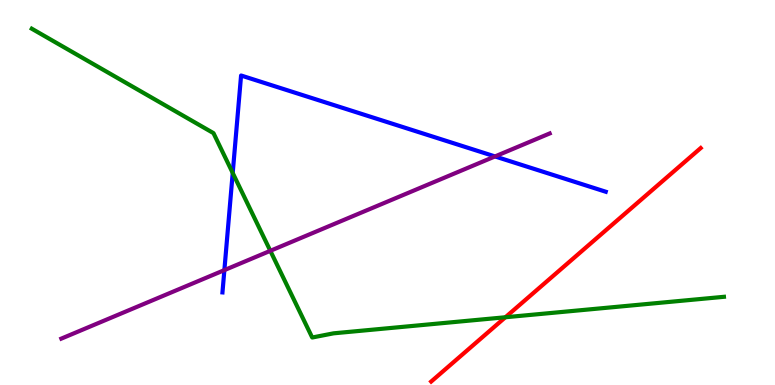[{'lines': ['blue', 'red'], 'intersections': []}, {'lines': ['green', 'red'], 'intersections': [{'x': 6.52, 'y': 1.76}]}, {'lines': ['purple', 'red'], 'intersections': []}, {'lines': ['blue', 'green'], 'intersections': [{'x': 3.0, 'y': 5.51}]}, {'lines': ['blue', 'purple'], 'intersections': [{'x': 2.9, 'y': 2.98}, {'x': 6.39, 'y': 5.94}]}, {'lines': ['green', 'purple'], 'intersections': [{'x': 3.49, 'y': 3.49}]}]